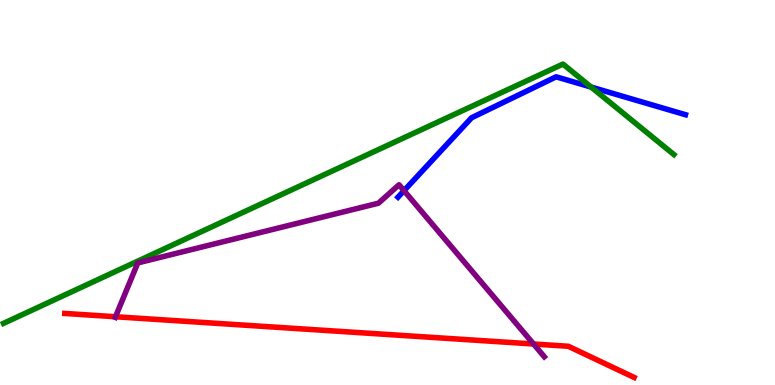[{'lines': ['blue', 'red'], 'intersections': []}, {'lines': ['green', 'red'], 'intersections': []}, {'lines': ['purple', 'red'], 'intersections': [{'x': 1.49, 'y': 1.77}, {'x': 6.88, 'y': 1.06}]}, {'lines': ['blue', 'green'], 'intersections': [{'x': 7.63, 'y': 7.74}]}, {'lines': ['blue', 'purple'], 'intersections': [{'x': 5.21, 'y': 5.05}]}, {'lines': ['green', 'purple'], 'intersections': []}]